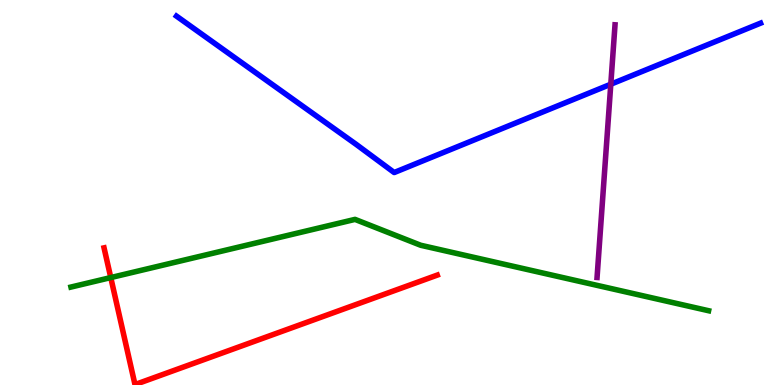[{'lines': ['blue', 'red'], 'intersections': []}, {'lines': ['green', 'red'], 'intersections': [{'x': 1.43, 'y': 2.79}]}, {'lines': ['purple', 'red'], 'intersections': []}, {'lines': ['blue', 'green'], 'intersections': []}, {'lines': ['blue', 'purple'], 'intersections': [{'x': 7.88, 'y': 7.81}]}, {'lines': ['green', 'purple'], 'intersections': []}]